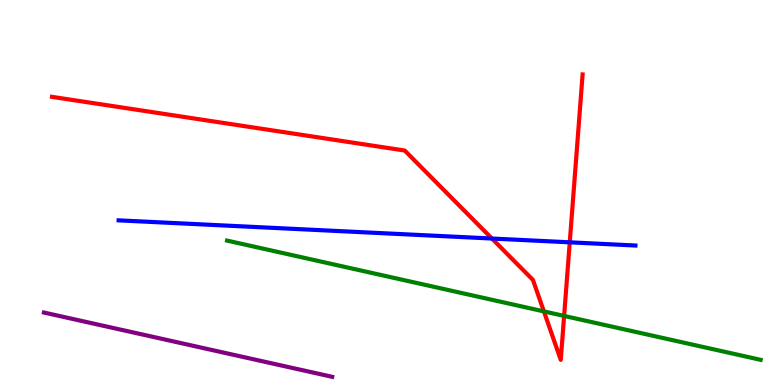[{'lines': ['blue', 'red'], 'intersections': [{'x': 6.35, 'y': 3.8}, {'x': 7.35, 'y': 3.71}]}, {'lines': ['green', 'red'], 'intersections': [{'x': 7.02, 'y': 1.91}, {'x': 7.28, 'y': 1.79}]}, {'lines': ['purple', 'red'], 'intersections': []}, {'lines': ['blue', 'green'], 'intersections': []}, {'lines': ['blue', 'purple'], 'intersections': []}, {'lines': ['green', 'purple'], 'intersections': []}]